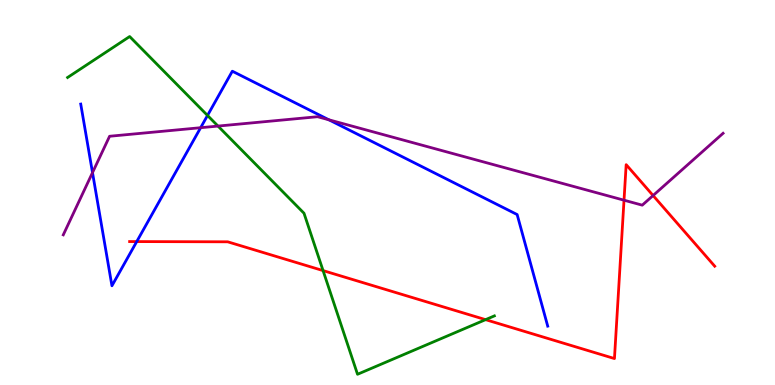[{'lines': ['blue', 'red'], 'intersections': [{'x': 1.76, 'y': 3.73}]}, {'lines': ['green', 'red'], 'intersections': [{'x': 4.17, 'y': 2.97}, {'x': 6.27, 'y': 1.7}]}, {'lines': ['purple', 'red'], 'intersections': [{'x': 8.05, 'y': 4.8}, {'x': 8.43, 'y': 4.92}]}, {'lines': ['blue', 'green'], 'intersections': [{'x': 2.68, 'y': 7.0}]}, {'lines': ['blue', 'purple'], 'intersections': [{'x': 1.19, 'y': 5.52}, {'x': 2.59, 'y': 6.68}, {'x': 4.24, 'y': 6.89}]}, {'lines': ['green', 'purple'], 'intersections': [{'x': 2.81, 'y': 6.73}]}]